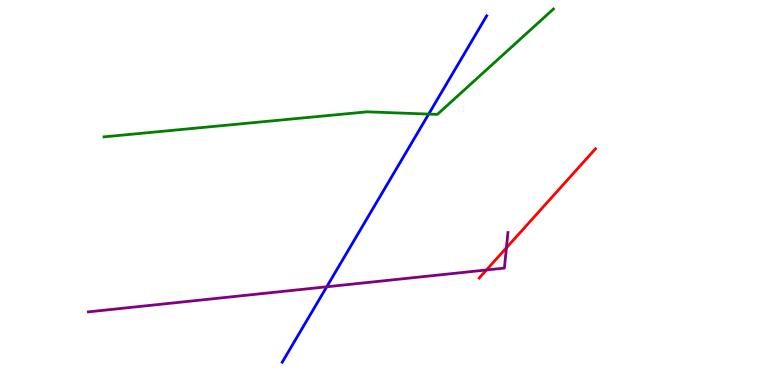[{'lines': ['blue', 'red'], 'intersections': []}, {'lines': ['green', 'red'], 'intersections': []}, {'lines': ['purple', 'red'], 'intersections': [{'x': 6.28, 'y': 2.99}, {'x': 6.53, 'y': 3.56}]}, {'lines': ['blue', 'green'], 'intersections': [{'x': 5.53, 'y': 7.04}]}, {'lines': ['blue', 'purple'], 'intersections': [{'x': 4.22, 'y': 2.55}]}, {'lines': ['green', 'purple'], 'intersections': []}]